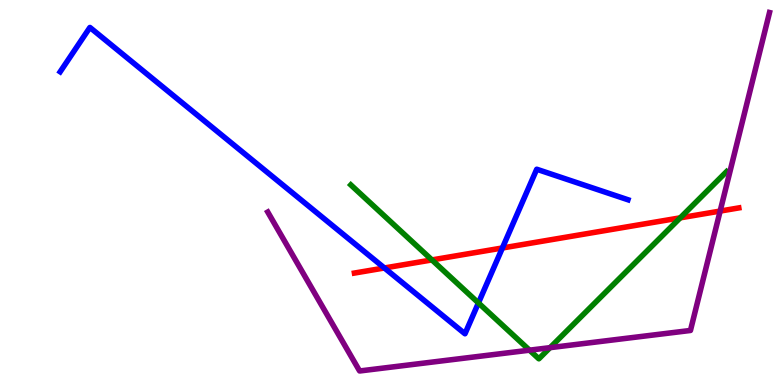[{'lines': ['blue', 'red'], 'intersections': [{'x': 4.96, 'y': 3.04}, {'x': 6.48, 'y': 3.56}]}, {'lines': ['green', 'red'], 'intersections': [{'x': 5.57, 'y': 3.25}, {'x': 8.78, 'y': 4.34}]}, {'lines': ['purple', 'red'], 'intersections': [{'x': 9.29, 'y': 4.52}]}, {'lines': ['blue', 'green'], 'intersections': [{'x': 6.17, 'y': 2.13}]}, {'lines': ['blue', 'purple'], 'intersections': []}, {'lines': ['green', 'purple'], 'intersections': [{'x': 6.83, 'y': 0.905}, {'x': 7.1, 'y': 0.97}]}]